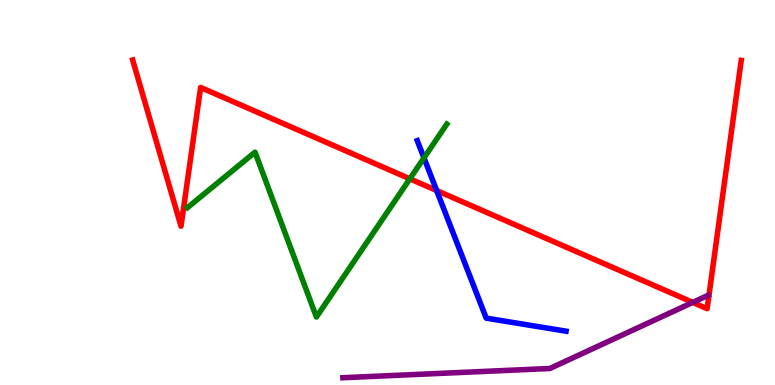[{'lines': ['blue', 'red'], 'intersections': [{'x': 5.63, 'y': 5.05}]}, {'lines': ['green', 'red'], 'intersections': [{'x': 5.29, 'y': 5.36}]}, {'lines': ['purple', 'red'], 'intersections': [{'x': 8.94, 'y': 2.15}]}, {'lines': ['blue', 'green'], 'intersections': [{'x': 5.47, 'y': 5.9}]}, {'lines': ['blue', 'purple'], 'intersections': []}, {'lines': ['green', 'purple'], 'intersections': []}]